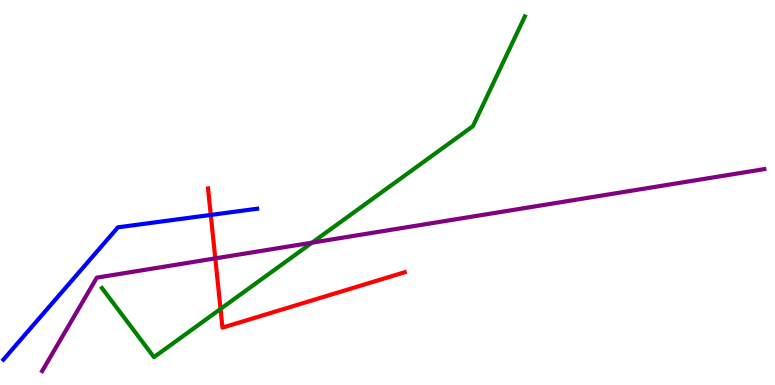[{'lines': ['blue', 'red'], 'intersections': [{'x': 2.72, 'y': 4.42}]}, {'lines': ['green', 'red'], 'intersections': [{'x': 2.85, 'y': 1.98}]}, {'lines': ['purple', 'red'], 'intersections': [{'x': 2.78, 'y': 3.29}]}, {'lines': ['blue', 'green'], 'intersections': []}, {'lines': ['blue', 'purple'], 'intersections': []}, {'lines': ['green', 'purple'], 'intersections': [{'x': 4.03, 'y': 3.7}]}]